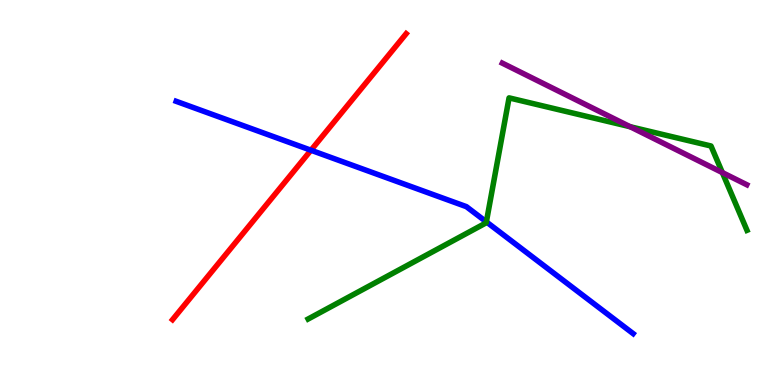[{'lines': ['blue', 'red'], 'intersections': [{'x': 4.01, 'y': 6.1}]}, {'lines': ['green', 'red'], 'intersections': []}, {'lines': ['purple', 'red'], 'intersections': []}, {'lines': ['blue', 'green'], 'intersections': [{'x': 6.28, 'y': 4.24}]}, {'lines': ['blue', 'purple'], 'intersections': []}, {'lines': ['green', 'purple'], 'intersections': [{'x': 8.13, 'y': 6.71}, {'x': 9.32, 'y': 5.52}]}]